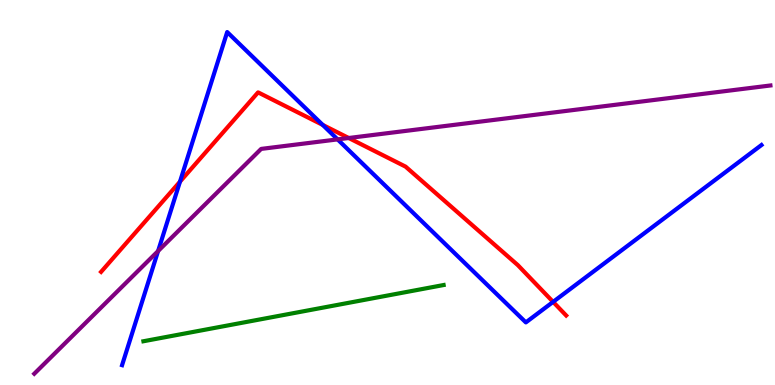[{'lines': ['blue', 'red'], 'intersections': [{'x': 2.32, 'y': 5.28}, {'x': 4.16, 'y': 6.76}, {'x': 7.14, 'y': 2.16}]}, {'lines': ['green', 'red'], 'intersections': []}, {'lines': ['purple', 'red'], 'intersections': [{'x': 4.5, 'y': 6.42}]}, {'lines': ['blue', 'green'], 'intersections': []}, {'lines': ['blue', 'purple'], 'intersections': [{'x': 2.04, 'y': 3.48}, {'x': 4.36, 'y': 6.38}]}, {'lines': ['green', 'purple'], 'intersections': []}]